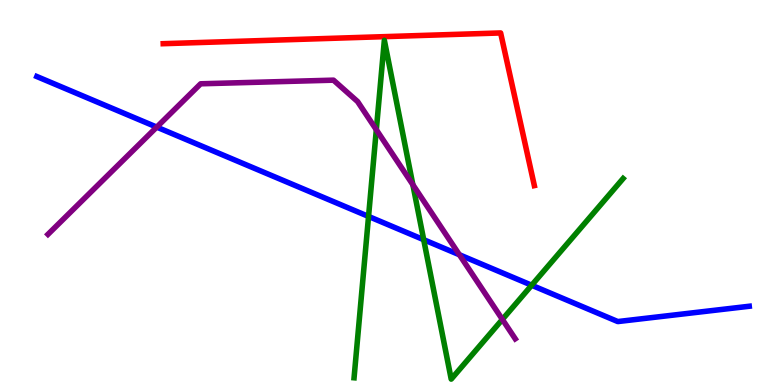[{'lines': ['blue', 'red'], 'intersections': []}, {'lines': ['green', 'red'], 'intersections': []}, {'lines': ['purple', 'red'], 'intersections': []}, {'lines': ['blue', 'green'], 'intersections': [{'x': 4.76, 'y': 4.38}, {'x': 5.47, 'y': 3.77}, {'x': 6.86, 'y': 2.59}]}, {'lines': ['blue', 'purple'], 'intersections': [{'x': 2.02, 'y': 6.7}, {'x': 5.93, 'y': 3.38}]}, {'lines': ['green', 'purple'], 'intersections': [{'x': 4.86, 'y': 6.63}, {'x': 5.33, 'y': 5.2}, {'x': 6.48, 'y': 1.7}]}]